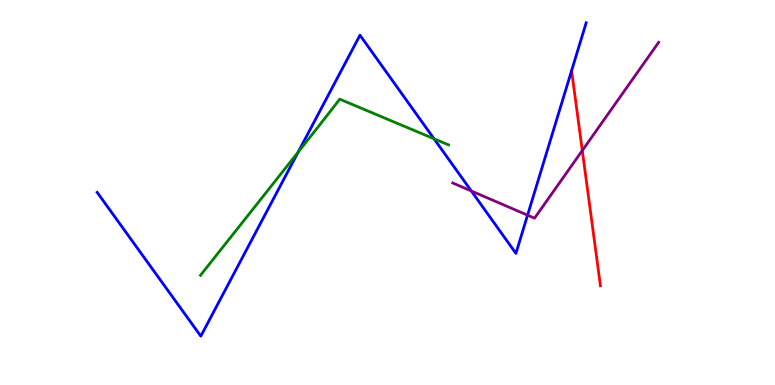[{'lines': ['blue', 'red'], 'intersections': []}, {'lines': ['green', 'red'], 'intersections': []}, {'lines': ['purple', 'red'], 'intersections': [{'x': 7.51, 'y': 6.09}]}, {'lines': ['blue', 'green'], 'intersections': [{'x': 3.85, 'y': 6.05}, {'x': 5.6, 'y': 6.4}]}, {'lines': ['blue', 'purple'], 'intersections': [{'x': 6.08, 'y': 5.04}, {'x': 6.81, 'y': 4.41}]}, {'lines': ['green', 'purple'], 'intersections': []}]